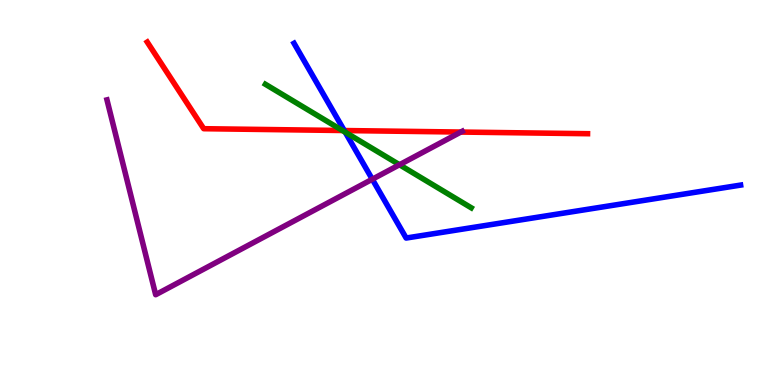[{'lines': ['blue', 'red'], 'intersections': [{'x': 4.44, 'y': 6.61}]}, {'lines': ['green', 'red'], 'intersections': [{'x': 4.42, 'y': 6.61}]}, {'lines': ['purple', 'red'], 'intersections': [{'x': 5.95, 'y': 6.57}]}, {'lines': ['blue', 'green'], 'intersections': [{'x': 4.45, 'y': 6.57}]}, {'lines': ['blue', 'purple'], 'intersections': [{'x': 4.8, 'y': 5.34}]}, {'lines': ['green', 'purple'], 'intersections': [{'x': 5.15, 'y': 5.72}]}]